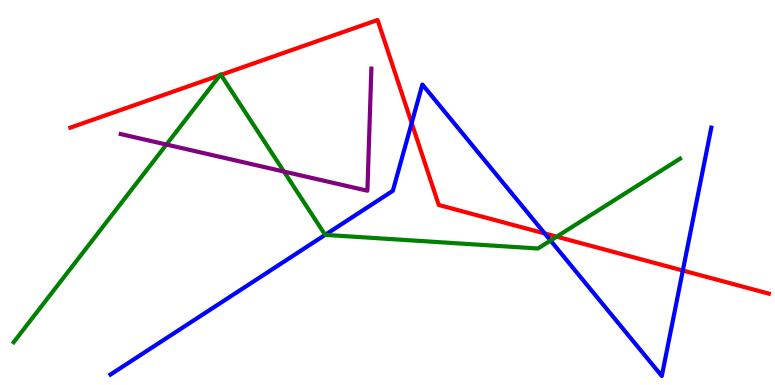[{'lines': ['blue', 'red'], 'intersections': [{'x': 5.31, 'y': 6.8}, {'x': 7.03, 'y': 3.94}, {'x': 8.81, 'y': 2.97}]}, {'lines': ['green', 'red'], 'intersections': [{'x': 2.84, 'y': 8.05}, {'x': 2.85, 'y': 8.06}, {'x': 7.18, 'y': 3.85}]}, {'lines': ['purple', 'red'], 'intersections': []}, {'lines': ['blue', 'green'], 'intersections': [{'x': 4.2, 'y': 3.9}, {'x': 7.1, 'y': 3.75}]}, {'lines': ['blue', 'purple'], 'intersections': []}, {'lines': ['green', 'purple'], 'intersections': [{'x': 2.15, 'y': 6.25}, {'x': 3.66, 'y': 5.54}]}]